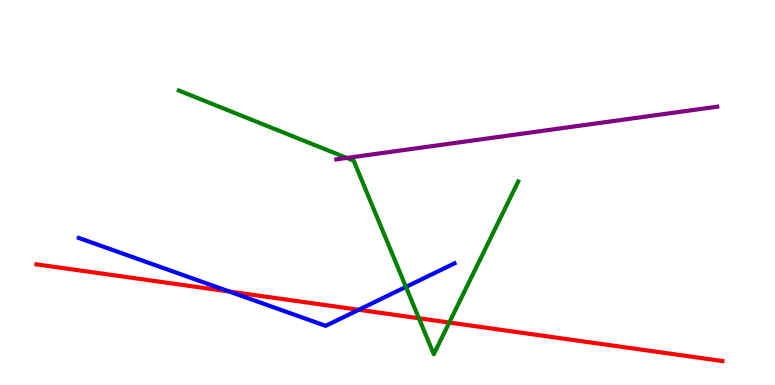[{'lines': ['blue', 'red'], 'intersections': [{'x': 2.96, 'y': 2.43}, {'x': 4.63, 'y': 1.95}]}, {'lines': ['green', 'red'], 'intersections': [{'x': 5.41, 'y': 1.73}, {'x': 5.8, 'y': 1.62}]}, {'lines': ['purple', 'red'], 'intersections': []}, {'lines': ['blue', 'green'], 'intersections': [{'x': 5.24, 'y': 2.55}]}, {'lines': ['blue', 'purple'], 'intersections': []}, {'lines': ['green', 'purple'], 'intersections': [{'x': 4.47, 'y': 5.9}]}]